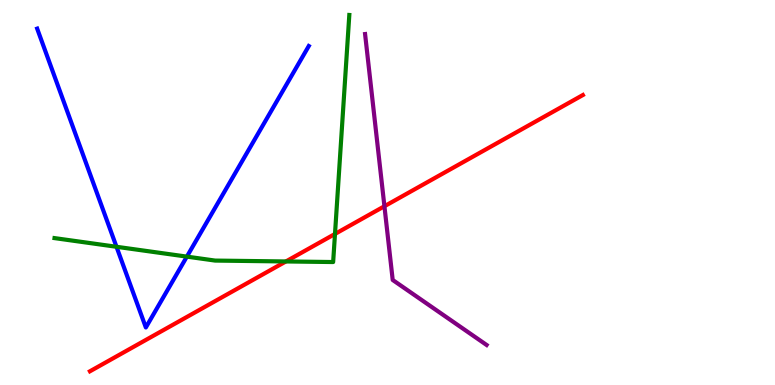[{'lines': ['blue', 'red'], 'intersections': []}, {'lines': ['green', 'red'], 'intersections': [{'x': 3.69, 'y': 3.21}, {'x': 4.32, 'y': 3.92}]}, {'lines': ['purple', 'red'], 'intersections': [{'x': 4.96, 'y': 4.64}]}, {'lines': ['blue', 'green'], 'intersections': [{'x': 1.5, 'y': 3.59}, {'x': 2.41, 'y': 3.33}]}, {'lines': ['blue', 'purple'], 'intersections': []}, {'lines': ['green', 'purple'], 'intersections': []}]